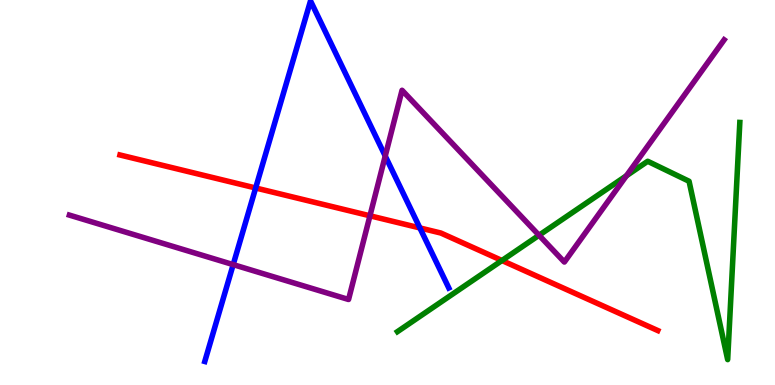[{'lines': ['blue', 'red'], 'intersections': [{'x': 3.3, 'y': 5.12}, {'x': 5.42, 'y': 4.08}]}, {'lines': ['green', 'red'], 'intersections': [{'x': 6.48, 'y': 3.23}]}, {'lines': ['purple', 'red'], 'intersections': [{'x': 4.77, 'y': 4.4}]}, {'lines': ['blue', 'green'], 'intersections': []}, {'lines': ['blue', 'purple'], 'intersections': [{'x': 3.01, 'y': 3.13}, {'x': 4.97, 'y': 5.95}]}, {'lines': ['green', 'purple'], 'intersections': [{'x': 6.96, 'y': 3.89}, {'x': 8.08, 'y': 5.43}]}]